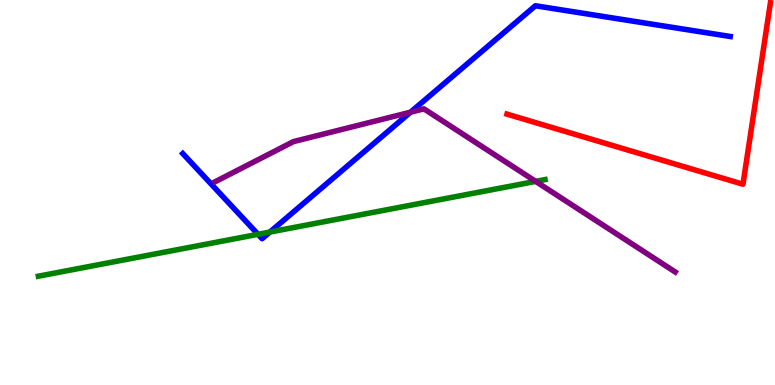[{'lines': ['blue', 'red'], 'intersections': []}, {'lines': ['green', 'red'], 'intersections': []}, {'lines': ['purple', 'red'], 'intersections': []}, {'lines': ['blue', 'green'], 'intersections': [{'x': 3.33, 'y': 3.91}, {'x': 3.48, 'y': 3.97}]}, {'lines': ['blue', 'purple'], 'intersections': [{'x': 5.3, 'y': 7.09}]}, {'lines': ['green', 'purple'], 'intersections': [{'x': 6.91, 'y': 5.29}]}]